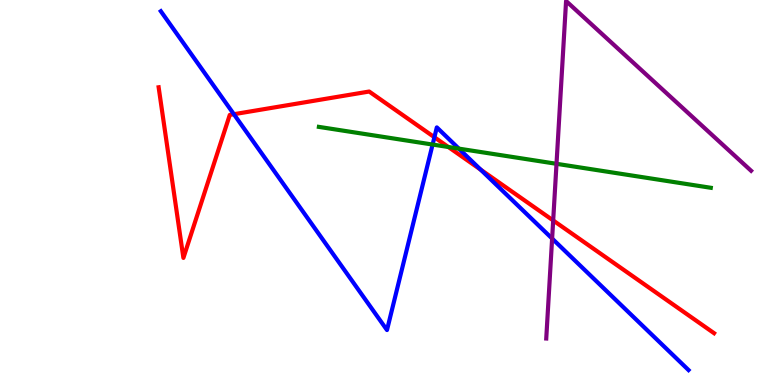[{'lines': ['blue', 'red'], 'intersections': [{'x': 3.02, 'y': 7.03}, {'x': 5.61, 'y': 6.44}, {'x': 6.2, 'y': 5.59}]}, {'lines': ['green', 'red'], 'intersections': [{'x': 5.78, 'y': 6.18}]}, {'lines': ['purple', 'red'], 'intersections': [{'x': 7.14, 'y': 4.27}]}, {'lines': ['blue', 'green'], 'intersections': [{'x': 5.58, 'y': 6.25}, {'x': 5.92, 'y': 6.14}]}, {'lines': ['blue', 'purple'], 'intersections': [{'x': 7.12, 'y': 3.8}]}, {'lines': ['green', 'purple'], 'intersections': [{'x': 7.18, 'y': 5.75}]}]